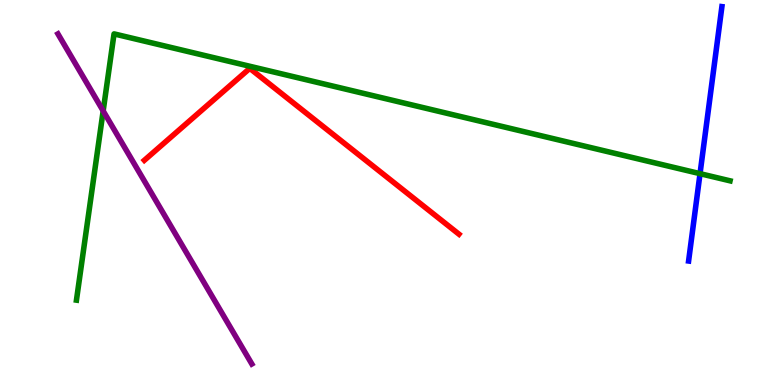[{'lines': ['blue', 'red'], 'intersections': []}, {'lines': ['green', 'red'], 'intersections': []}, {'lines': ['purple', 'red'], 'intersections': []}, {'lines': ['blue', 'green'], 'intersections': [{'x': 9.03, 'y': 5.49}]}, {'lines': ['blue', 'purple'], 'intersections': []}, {'lines': ['green', 'purple'], 'intersections': [{'x': 1.33, 'y': 7.12}]}]